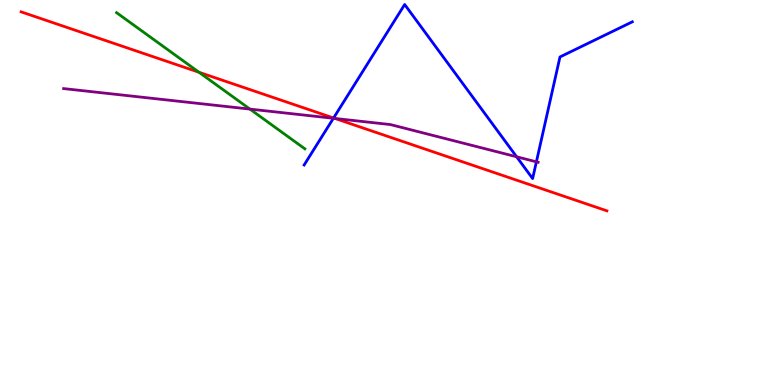[{'lines': ['blue', 'red'], 'intersections': [{'x': 4.3, 'y': 6.94}]}, {'lines': ['green', 'red'], 'intersections': [{'x': 2.57, 'y': 8.12}]}, {'lines': ['purple', 'red'], 'intersections': [{'x': 4.32, 'y': 6.92}]}, {'lines': ['blue', 'green'], 'intersections': []}, {'lines': ['blue', 'purple'], 'intersections': [{'x': 4.3, 'y': 6.93}, {'x': 6.67, 'y': 5.93}, {'x': 6.92, 'y': 5.8}]}, {'lines': ['green', 'purple'], 'intersections': [{'x': 3.22, 'y': 7.17}]}]